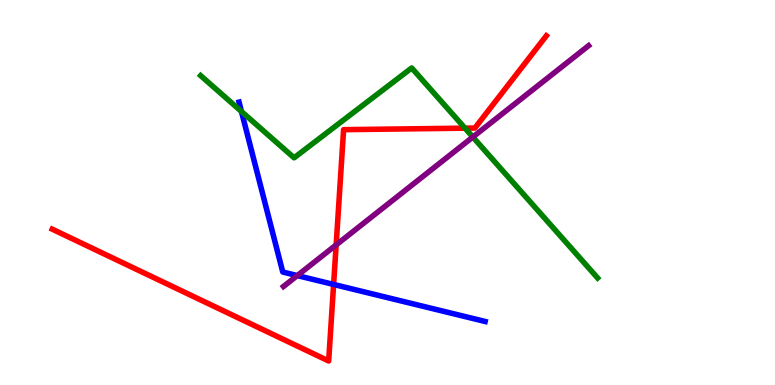[{'lines': ['blue', 'red'], 'intersections': [{'x': 4.3, 'y': 2.61}]}, {'lines': ['green', 'red'], 'intersections': [{'x': 6.0, 'y': 6.67}]}, {'lines': ['purple', 'red'], 'intersections': [{'x': 4.34, 'y': 3.64}]}, {'lines': ['blue', 'green'], 'intersections': [{'x': 3.12, 'y': 7.1}]}, {'lines': ['blue', 'purple'], 'intersections': [{'x': 3.84, 'y': 2.84}]}, {'lines': ['green', 'purple'], 'intersections': [{'x': 6.1, 'y': 6.44}]}]